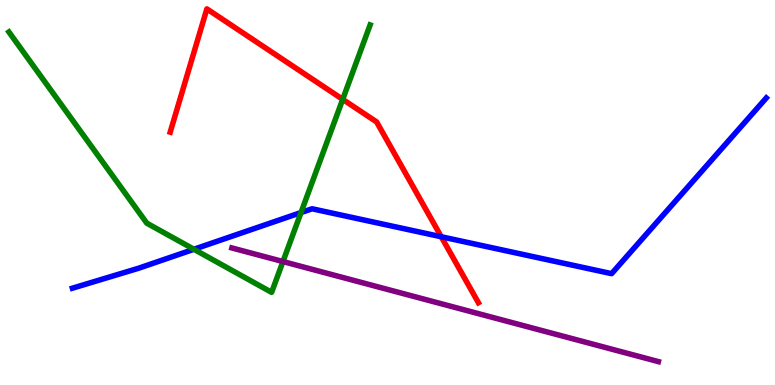[{'lines': ['blue', 'red'], 'intersections': [{'x': 5.69, 'y': 3.85}]}, {'lines': ['green', 'red'], 'intersections': [{'x': 4.42, 'y': 7.42}]}, {'lines': ['purple', 'red'], 'intersections': []}, {'lines': ['blue', 'green'], 'intersections': [{'x': 2.5, 'y': 3.53}, {'x': 3.88, 'y': 4.48}]}, {'lines': ['blue', 'purple'], 'intersections': []}, {'lines': ['green', 'purple'], 'intersections': [{'x': 3.65, 'y': 3.21}]}]